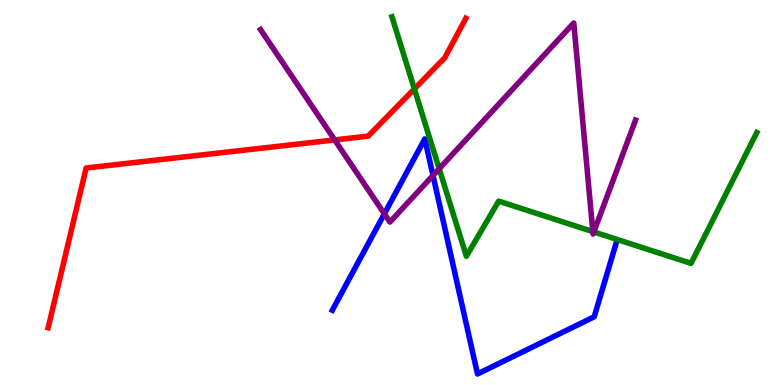[{'lines': ['blue', 'red'], 'intersections': []}, {'lines': ['green', 'red'], 'intersections': [{'x': 5.35, 'y': 7.69}]}, {'lines': ['purple', 'red'], 'intersections': [{'x': 4.32, 'y': 6.37}]}, {'lines': ['blue', 'green'], 'intersections': []}, {'lines': ['blue', 'purple'], 'intersections': [{'x': 4.96, 'y': 4.45}, {'x': 5.59, 'y': 5.44}]}, {'lines': ['green', 'purple'], 'intersections': [{'x': 5.67, 'y': 5.62}, {'x': 7.65, 'y': 3.98}, {'x': 7.66, 'y': 3.98}]}]